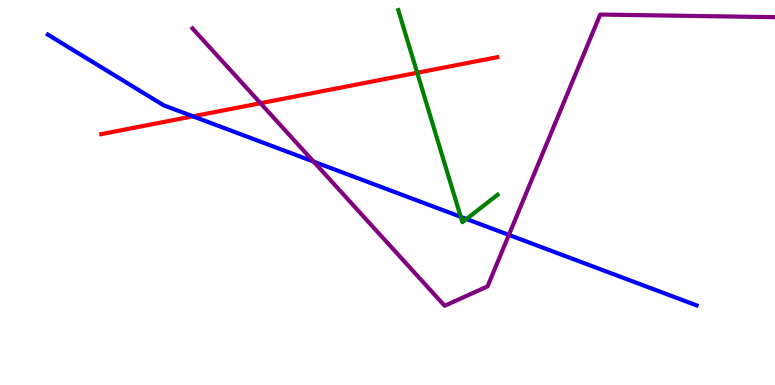[{'lines': ['blue', 'red'], 'intersections': [{'x': 2.49, 'y': 6.98}]}, {'lines': ['green', 'red'], 'intersections': [{'x': 5.38, 'y': 8.11}]}, {'lines': ['purple', 'red'], 'intersections': [{'x': 3.36, 'y': 7.32}]}, {'lines': ['blue', 'green'], 'intersections': [{'x': 5.95, 'y': 4.37}, {'x': 6.02, 'y': 4.31}]}, {'lines': ['blue', 'purple'], 'intersections': [{'x': 4.05, 'y': 5.8}, {'x': 6.57, 'y': 3.9}]}, {'lines': ['green', 'purple'], 'intersections': []}]